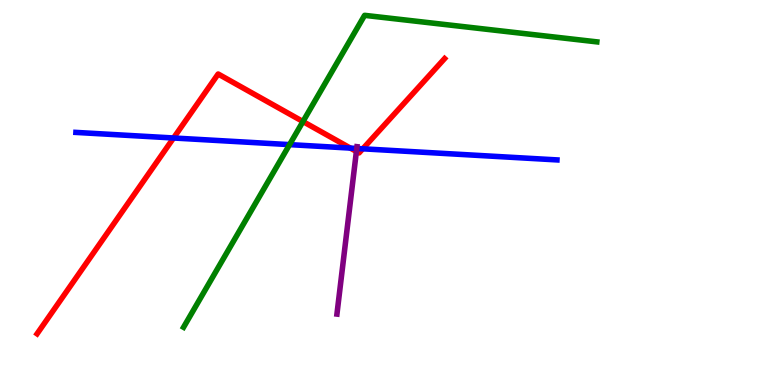[{'lines': ['blue', 'red'], 'intersections': [{'x': 2.24, 'y': 6.42}, {'x': 4.52, 'y': 6.15}, {'x': 4.68, 'y': 6.13}]}, {'lines': ['green', 'red'], 'intersections': [{'x': 3.91, 'y': 6.84}]}, {'lines': ['purple', 'red'], 'intersections': [{'x': 4.6, 'y': 6.07}]}, {'lines': ['blue', 'green'], 'intersections': [{'x': 3.74, 'y': 6.24}]}, {'lines': ['blue', 'purple'], 'intersections': [{'x': 4.6, 'y': 6.14}]}, {'lines': ['green', 'purple'], 'intersections': []}]